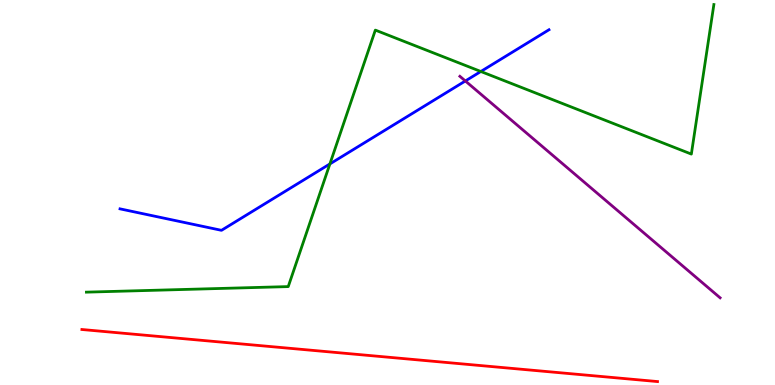[{'lines': ['blue', 'red'], 'intersections': []}, {'lines': ['green', 'red'], 'intersections': []}, {'lines': ['purple', 'red'], 'intersections': []}, {'lines': ['blue', 'green'], 'intersections': [{'x': 4.26, 'y': 5.74}, {'x': 6.2, 'y': 8.14}]}, {'lines': ['blue', 'purple'], 'intersections': [{'x': 6.0, 'y': 7.9}]}, {'lines': ['green', 'purple'], 'intersections': []}]